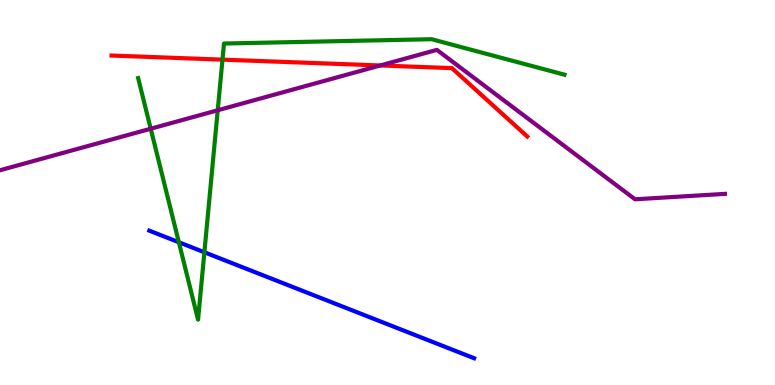[{'lines': ['blue', 'red'], 'intersections': []}, {'lines': ['green', 'red'], 'intersections': [{'x': 2.87, 'y': 8.45}]}, {'lines': ['purple', 'red'], 'intersections': [{'x': 4.91, 'y': 8.3}]}, {'lines': ['blue', 'green'], 'intersections': [{'x': 2.31, 'y': 3.71}, {'x': 2.64, 'y': 3.45}]}, {'lines': ['blue', 'purple'], 'intersections': []}, {'lines': ['green', 'purple'], 'intersections': [{'x': 1.94, 'y': 6.66}, {'x': 2.81, 'y': 7.14}]}]